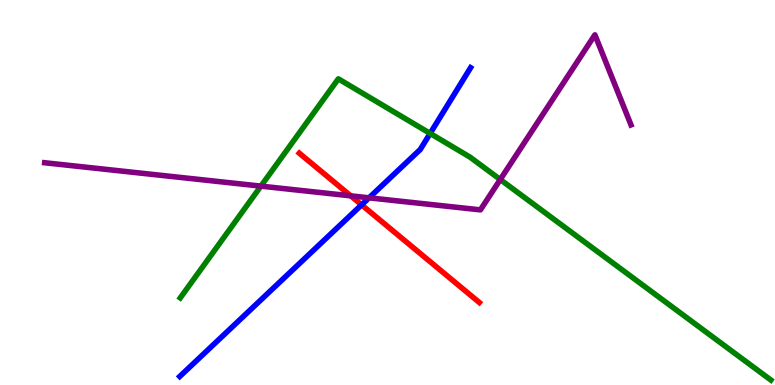[{'lines': ['blue', 'red'], 'intersections': [{'x': 4.67, 'y': 4.68}]}, {'lines': ['green', 'red'], 'intersections': []}, {'lines': ['purple', 'red'], 'intersections': [{'x': 4.53, 'y': 4.91}]}, {'lines': ['blue', 'green'], 'intersections': [{'x': 5.55, 'y': 6.53}]}, {'lines': ['blue', 'purple'], 'intersections': [{'x': 4.76, 'y': 4.86}]}, {'lines': ['green', 'purple'], 'intersections': [{'x': 3.37, 'y': 5.17}, {'x': 6.45, 'y': 5.34}]}]